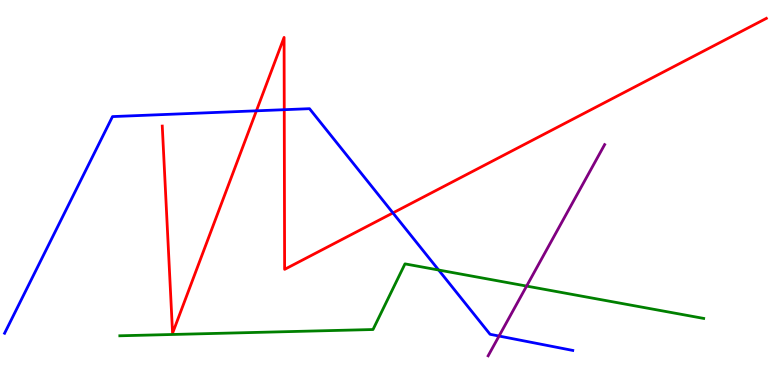[{'lines': ['blue', 'red'], 'intersections': [{'x': 3.31, 'y': 7.12}, {'x': 3.67, 'y': 7.15}, {'x': 5.07, 'y': 4.47}]}, {'lines': ['green', 'red'], 'intersections': []}, {'lines': ['purple', 'red'], 'intersections': []}, {'lines': ['blue', 'green'], 'intersections': [{'x': 5.66, 'y': 2.99}]}, {'lines': ['blue', 'purple'], 'intersections': [{'x': 6.44, 'y': 1.27}]}, {'lines': ['green', 'purple'], 'intersections': [{'x': 6.79, 'y': 2.57}]}]